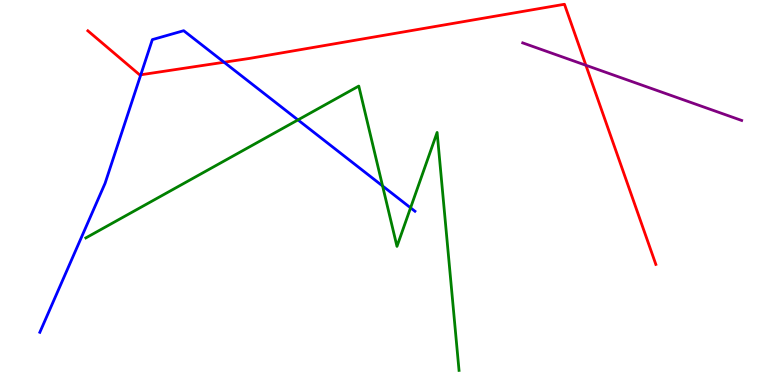[{'lines': ['blue', 'red'], 'intersections': [{'x': 1.82, 'y': 8.06}, {'x': 2.89, 'y': 8.38}]}, {'lines': ['green', 'red'], 'intersections': []}, {'lines': ['purple', 'red'], 'intersections': [{'x': 7.56, 'y': 8.3}]}, {'lines': ['blue', 'green'], 'intersections': [{'x': 3.84, 'y': 6.89}, {'x': 4.94, 'y': 5.17}, {'x': 5.3, 'y': 4.6}]}, {'lines': ['blue', 'purple'], 'intersections': []}, {'lines': ['green', 'purple'], 'intersections': []}]